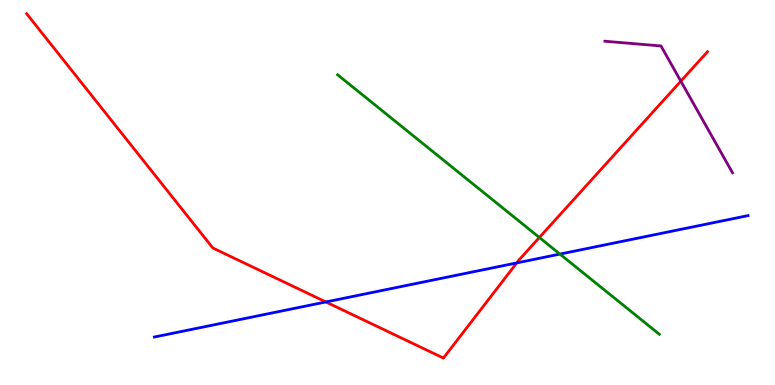[{'lines': ['blue', 'red'], 'intersections': [{'x': 4.2, 'y': 2.16}, {'x': 6.67, 'y': 3.17}]}, {'lines': ['green', 'red'], 'intersections': [{'x': 6.96, 'y': 3.83}]}, {'lines': ['purple', 'red'], 'intersections': [{'x': 8.79, 'y': 7.89}]}, {'lines': ['blue', 'green'], 'intersections': [{'x': 7.22, 'y': 3.4}]}, {'lines': ['blue', 'purple'], 'intersections': []}, {'lines': ['green', 'purple'], 'intersections': []}]